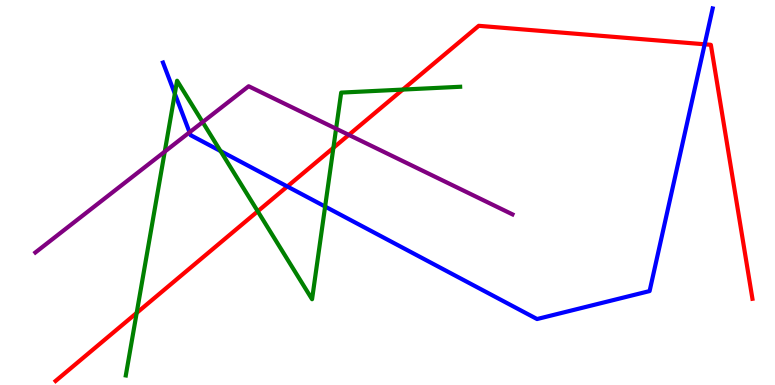[{'lines': ['blue', 'red'], 'intersections': [{'x': 3.71, 'y': 5.16}, {'x': 9.09, 'y': 8.85}]}, {'lines': ['green', 'red'], 'intersections': [{'x': 1.76, 'y': 1.87}, {'x': 3.33, 'y': 4.51}, {'x': 4.3, 'y': 6.16}, {'x': 5.2, 'y': 7.67}]}, {'lines': ['purple', 'red'], 'intersections': [{'x': 4.5, 'y': 6.5}]}, {'lines': ['blue', 'green'], 'intersections': [{'x': 2.26, 'y': 7.57}, {'x': 2.85, 'y': 6.08}, {'x': 4.2, 'y': 4.64}]}, {'lines': ['blue', 'purple'], 'intersections': [{'x': 2.45, 'y': 6.56}]}, {'lines': ['green', 'purple'], 'intersections': [{'x': 2.13, 'y': 6.06}, {'x': 2.61, 'y': 6.83}, {'x': 4.34, 'y': 6.66}]}]